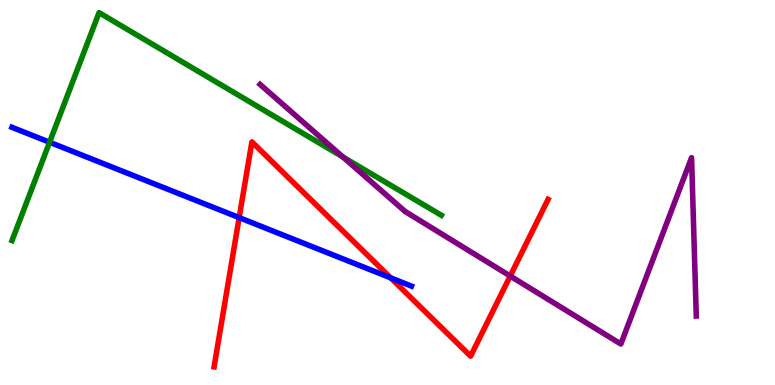[{'lines': ['blue', 'red'], 'intersections': [{'x': 3.09, 'y': 4.35}, {'x': 5.04, 'y': 2.78}]}, {'lines': ['green', 'red'], 'intersections': []}, {'lines': ['purple', 'red'], 'intersections': [{'x': 6.58, 'y': 2.83}]}, {'lines': ['blue', 'green'], 'intersections': [{'x': 0.64, 'y': 6.31}]}, {'lines': ['blue', 'purple'], 'intersections': []}, {'lines': ['green', 'purple'], 'intersections': [{'x': 4.42, 'y': 5.92}]}]